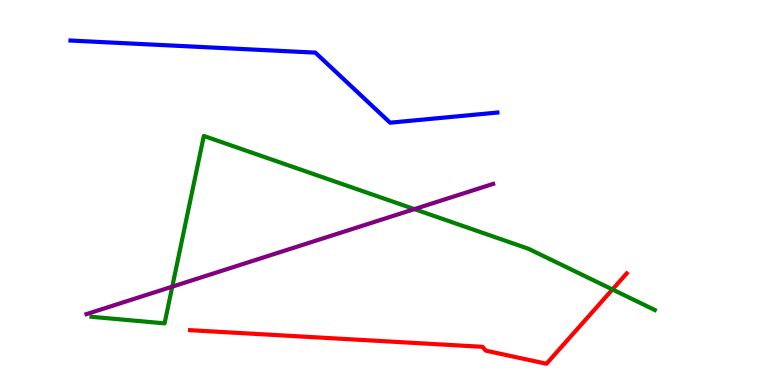[{'lines': ['blue', 'red'], 'intersections': []}, {'lines': ['green', 'red'], 'intersections': [{'x': 7.9, 'y': 2.48}]}, {'lines': ['purple', 'red'], 'intersections': []}, {'lines': ['blue', 'green'], 'intersections': []}, {'lines': ['blue', 'purple'], 'intersections': []}, {'lines': ['green', 'purple'], 'intersections': [{'x': 2.22, 'y': 2.55}, {'x': 5.35, 'y': 4.57}]}]